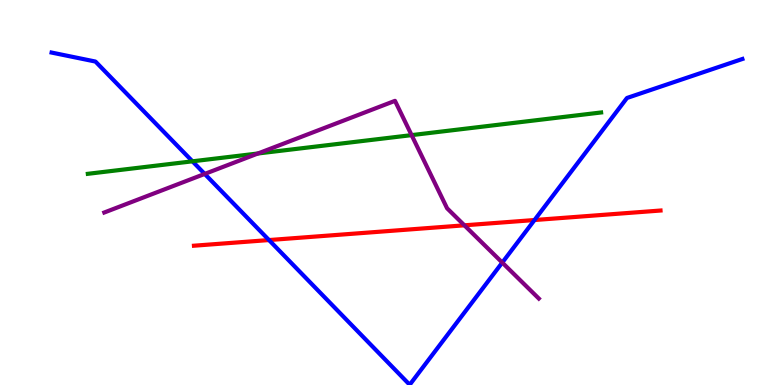[{'lines': ['blue', 'red'], 'intersections': [{'x': 3.47, 'y': 3.76}, {'x': 6.9, 'y': 4.28}]}, {'lines': ['green', 'red'], 'intersections': []}, {'lines': ['purple', 'red'], 'intersections': [{'x': 5.99, 'y': 4.15}]}, {'lines': ['blue', 'green'], 'intersections': [{'x': 2.48, 'y': 5.81}]}, {'lines': ['blue', 'purple'], 'intersections': [{'x': 2.64, 'y': 5.48}, {'x': 6.48, 'y': 3.18}]}, {'lines': ['green', 'purple'], 'intersections': [{'x': 3.33, 'y': 6.01}, {'x': 5.31, 'y': 6.49}]}]